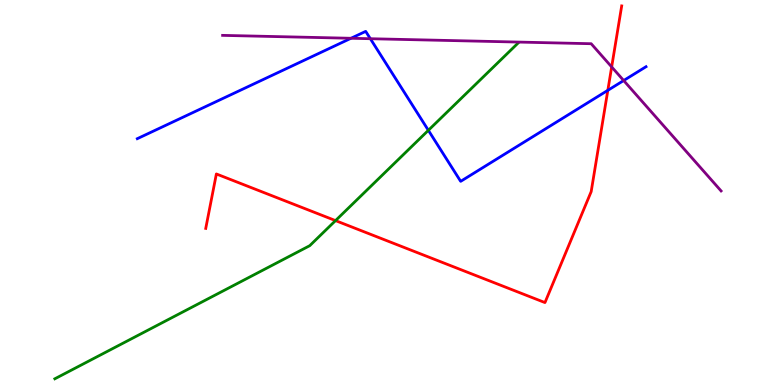[{'lines': ['blue', 'red'], 'intersections': [{'x': 7.84, 'y': 7.65}]}, {'lines': ['green', 'red'], 'intersections': [{'x': 4.33, 'y': 4.27}]}, {'lines': ['purple', 'red'], 'intersections': [{'x': 7.89, 'y': 8.26}]}, {'lines': ['blue', 'green'], 'intersections': [{'x': 5.53, 'y': 6.62}]}, {'lines': ['blue', 'purple'], 'intersections': [{'x': 4.53, 'y': 9.01}, {'x': 4.78, 'y': 8.99}, {'x': 8.05, 'y': 7.91}]}, {'lines': ['green', 'purple'], 'intersections': []}]